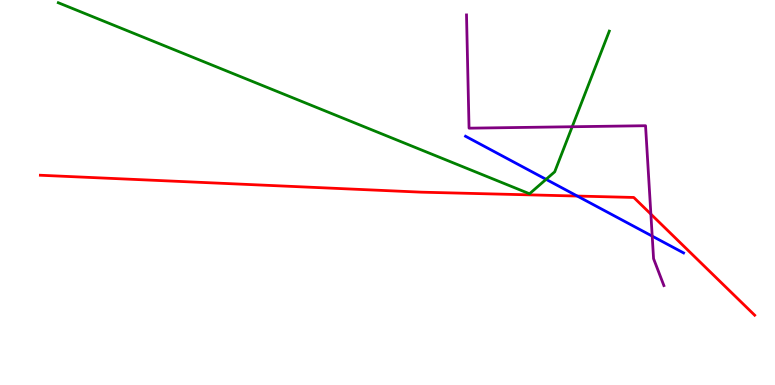[{'lines': ['blue', 'red'], 'intersections': [{'x': 7.45, 'y': 4.91}]}, {'lines': ['green', 'red'], 'intersections': []}, {'lines': ['purple', 'red'], 'intersections': [{'x': 8.4, 'y': 4.44}]}, {'lines': ['blue', 'green'], 'intersections': [{'x': 7.05, 'y': 5.34}]}, {'lines': ['blue', 'purple'], 'intersections': [{'x': 8.42, 'y': 3.87}]}, {'lines': ['green', 'purple'], 'intersections': [{'x': 7.38, 'y': 6.71}]}]